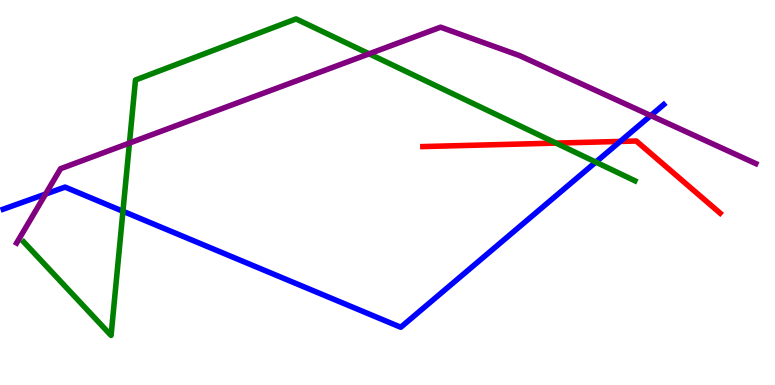[{'lines': ['blue', 'red'], 'intersections': [{'x': 8.0, 'y': 6.33}]}, {'lines': ['green', 'red'], 'intersections': [{'x': 7.17, 'y': 6.28}]}, {'lines': ['purple', 'red'], 'intersections': []}, {'lines': ['blue', 'green'], 'intersections': [{'x': 1.59, 'y': 4.51}, {'x': 7.69, 'y': 5.79}]}, {'lines': ['blue', 'purple'], 'intersections': [{'x': 0.588, 'y': 4.96}, {'x': 8.4, 'y': 7.0}]}, {'lines': ['green', 'purple'], 'intersections': [{'x': 1.67, 'y': 6.28}, {'x': 4.76, 'y': 8.6}]}]